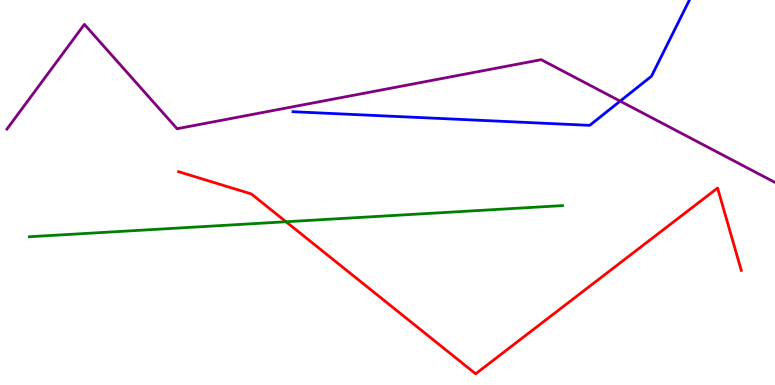[{'lines': ['blue', 'red'], 'intersections': []}, {'lines': ['green', 'red'], 'intersections': [{'x': 3.69, 'y': 4.24}]}, {'lines': ['purple', 'red'], 'intersections': []}, {'lines': ['blue', 'green'], 'intersections': []}, {'lines': ['blue', 'purple'], 'intersections': [{'x': 8.0, 'y': 7.37}]}, {'lines': ['green', 'purple'], 'intersections': []}]